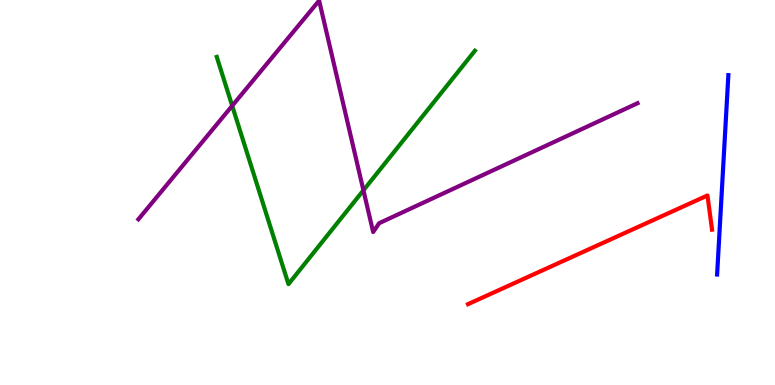[{'lines': ['blue', 'red'], 'intersections': []}, {'lines': ['green', 'red'], 'intersections': []}, {'lines': ['purple', 'red'], 'intersections': []}, {'lines': ['blue', 'green'], 'intersections': []}, {'lines': ['blue', 'purple'], 'intersections': []}, {'lines': ['green', 'purple'], 'intersections': [{'x': 3.0, 'y': 7.25}, {'x': 4.69, 'y': 5.06}]}]